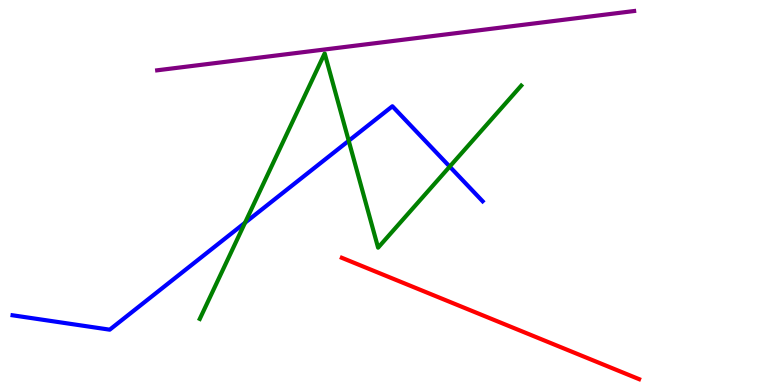[{'lines': ['blue', 'red'], 'intersections': []}, {'lines': ['green', 'red'], 'intersections': []}, {'lines': ['purple', 'red'], 'intersections': []}, {'lines': ['blue', 'green'], 'intersections': [{'x': 3.16, 'y': 4.21}, {'x': 4.5, 'y': 6.34}, {'x': 5.8, 'y': 5.67}]}, {'lines': ['blue', 'purple'], 'intersections': []}, {'lines': ['green', 'purple'], 'intersections': []}]